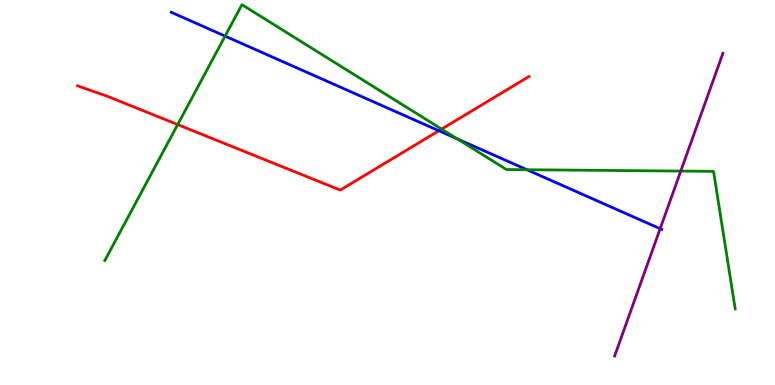[{'lines': ['blue', 'red'], 'intersections': [{'x': 5.66, 'y': 6.6}]}, {'lines': ['green', 'red'], 'intersections': [{'x': 2.29, 'y': 6.76}, {'x': 5.7, 'y': 6.65}]}, {'lines': ['purple', 'red'], 'intersections': []}, {'lines': ['blue', 'green'], 'intersections': [{'x': 2.9, 'y': 9.06}, {'x': 5.9, 'y': 6.39}, {'x': 6.8, 'y': 5.59}]}, {'lines': ['blue', 'purple'], 'intersections': [{'x': 8.52, 'y': 4.06}]}, {'lines': ['green', 'purple'], 'intersections': [{'x': 8.78, 'y': 5.56}]}]